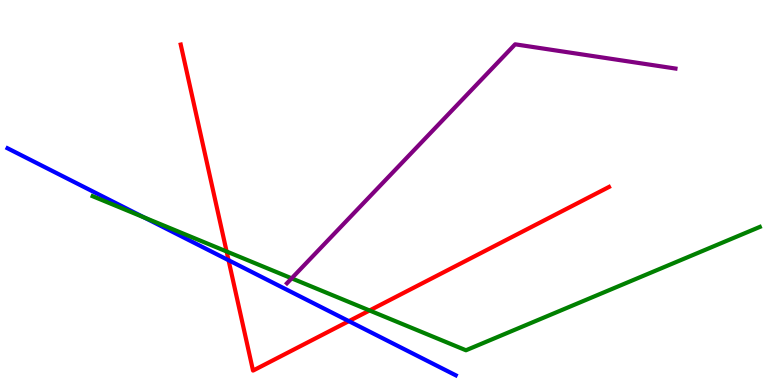[{'lines': ['blue', 'red'], 'intersections': [{'x': 2.95, 'y': 3.24}, {'x': 4.5, 'y': 1.66}]}, {'lines': ['green', 'red'], 'intersections': [{'x': 2.92, 'y': 3.47}, {'x': 4.77, 'y': 1.94}]}, {'lines': ['purple', 'red'], 'intersections': []}, {'lines': ['blue', 'green'], 'intersections': [{'x': 1.86, 'y': 4.35}]}, {'lines': ['blue', 'purple'], 'intersections': []}, {'lines': ['green', 'purple'], 'intersections': [{'x': 3.76, 'y': 2.77}]}]